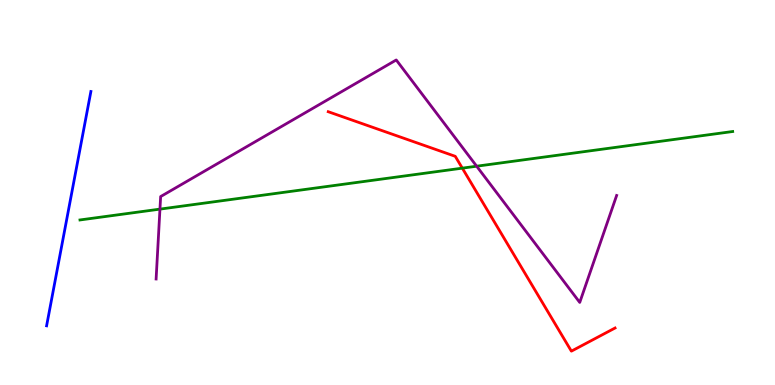[{'lines': ['blue', 'red'], 'intersections': []}, {'lines': ['green', 'red'], 'intersections': [{'x': 5.97, 'y': 5.63}]}, {'lines': ['purple', 'red'], 'intersections': []}, {'lines': ['blue', 'green'], 'intersections': []}, {'lines': ['blue', 'purple'], 'intersections': []}, {'lines': ['green', 'purple'], 'intersections': [{'x': 2.06, 'y': 4.57}, {'x': 6.15, 'y': 5.68}]}]